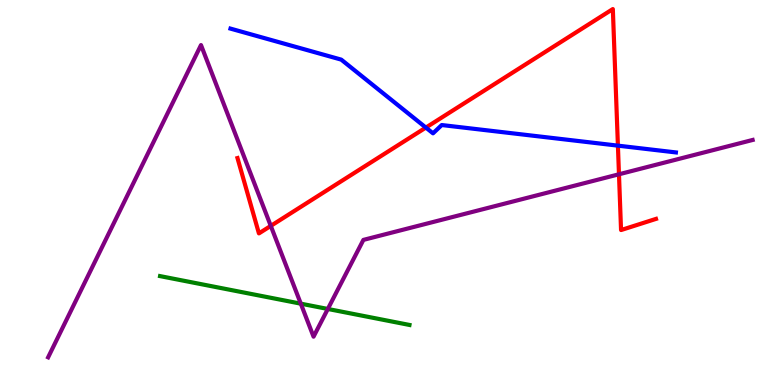[{'lines': ['blue', 'red'], 'intersections': [{'x': 5.5, 'y': 6.69}, {'x': 7.97, 'y': 6.22}]}, {'lines': ['green', 'red'], 'intersections': []}, {'lines': ['purple', 'red'], 'intersections': [{'x': 3.49, 'y': 4.13}, {'x': 7.99, 'y': 5.47}]}, {'lines': ['blue', 'green'], 'intersections': []}, {'lines': ['blue', 'purple'], 'intersections': []}, {'lines': ['green', 'purple'], 'intersections': [{'x': 3.88, 'y': 2.11}, {'x': 4.23, 'y': 1.98}]}]